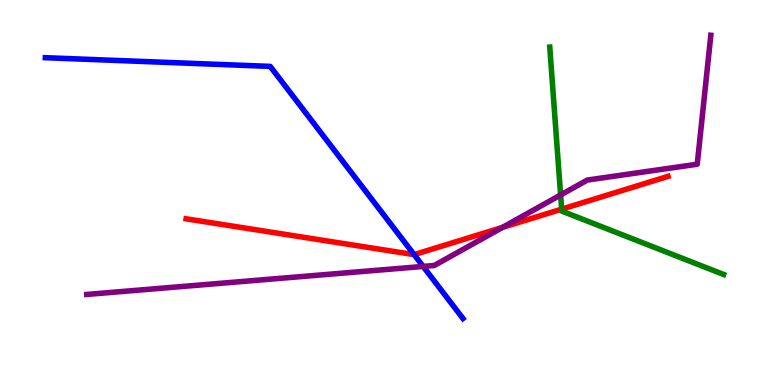[{'lines': ['blue', 'red'], 'intersections': [{'x': 5.34, 'y': 3.39}]}, {'lines': ['green', 'red'], 'intersections': [{'x': 7.25, 'y': 4.57}]}, {'lines': ['purple', 'red'], 'intersections': [{'x': 6.48, 'y': 4.09}]}, {'lines': ['blue', 'green'], 'intersections': []}, {'lines': ['blue', 'purple'], 'intersections': [{'x': 5.46, 'y': 3.08}]}, {'lines': ['green', 'purple'], 'intersections': [{'x': 7.23, 'y': 4.94}]}]